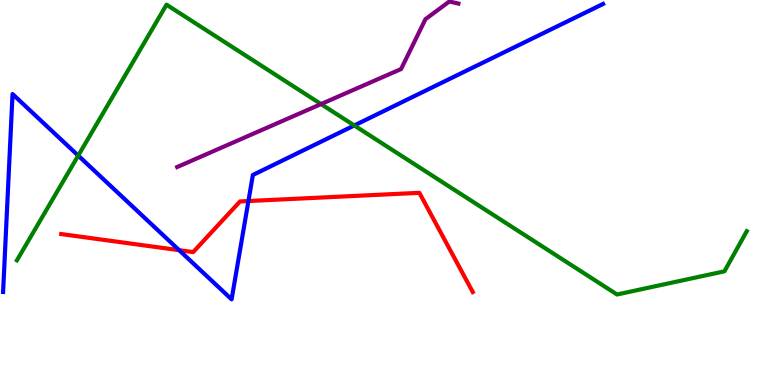[{'lines': ['blue', 'red'], 'intersections': [{'x': 2.31, 'y': 3.5}, {'x': 3.21, 'y': 4.78}]}, {'lines': ['green', 'red'], 'intersections': []}, {'lines': ['purple', 'red'], 'intersections': []}, {'lines': ['blue', 'green'], 'intersections': [{'x': 1.01, 'y': 5.96}, {'x': 4.57, 'y': 6.74}]}, {'lines': ['blue', 'purple'], 'intersections': []}, {'lines': ['green', 'purple'], 'intersections': [{'x': 4.14, 'y': 7.3}]}]